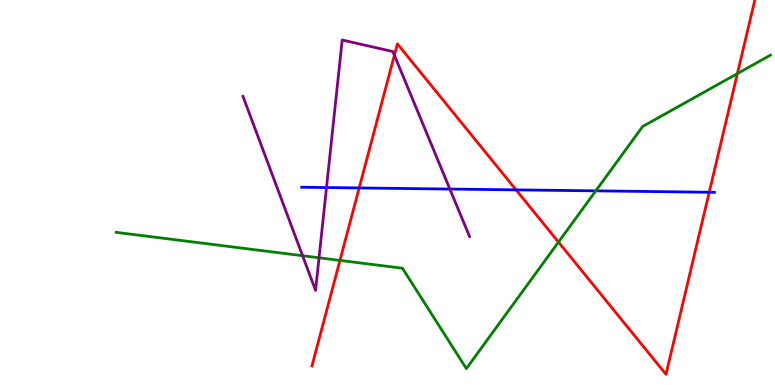[{'lines': ['blue', 'red'], 'intersections': [{'x': 4.63, 'y': 5.12}, {'x': 6.66, 'y': 5.07}, {'x': 9.15, 'y': 5.01}]}, {'lines': ['green', 'red'], 'intersections': [{'x': 4.39, 'y': 3.24}, {'x': 7.21, 'y': 3.71}, {'x': 9.51, 'y': 8.09}]}, {'lines': ['purple', 'red'], 'intersections': [{'x': 5.09, 'y': 8.57}]}, {'lines': ['blue', 'green'], 'intersections': [{'x': 7.69, 'y': 5.04}]}, {'lines': ['blue', 'purple'], 'intersections': [{'x': 4.21, 'y': 5.13}, {'x': 5.8, 'y': 5.09}]}, {'lines': ['green', 'purple'], 'intersections': [{'x': 3.9, 'y': 3.36}, {'x': 4.12, 'y': 3.3}]}]